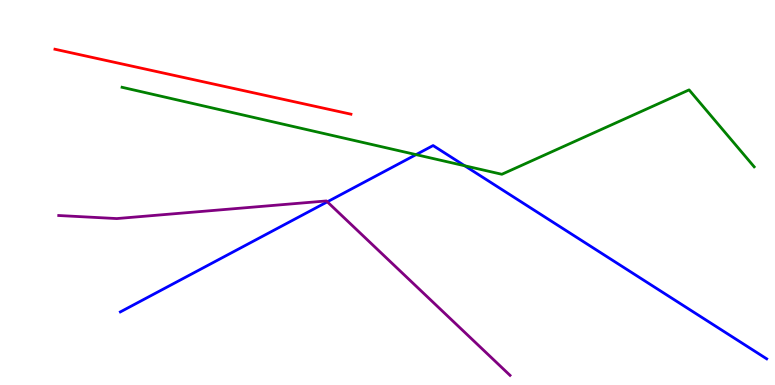[{'lines': ['blue', 'red'], 'intersections': []}, {'lines': ['green', 'red'], 'intersections': []}, {'lines': ['purple', 'red'], 'intersections': []}, {'lines': ['blue', 'green'], 'intersections': [{'x': 5.37, 'y': 5.98}, {'x': 6.0, 'y': 5.69}]}, {'lines': ['blue', 'purple'], 'intersections': [{'x': 4.22, 'y': 4.76}]}, {'lines': ['green', 'purple'], 'intersections': []}]